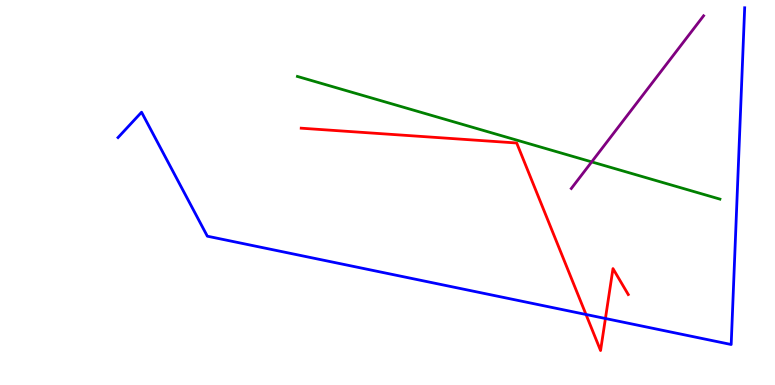[{'lines': ['blue', 'red'], 'intersections': [{'x': 7.56, 'y': 1.83}, {'x': 7.81, 'y': 1.73}]}, {'lines': ['green', 'red'], 'intersections': []}, {'lines': ['purple', 'red'], 'intersections': []}, {'lines': ['blue', 'green'], 'intersections': []}, {'lines': ['blue', 'purple'], 'intersections': []}, {'lines': ['green', 'purple'], 'intersections': [{'x': 7.63, 'y': 5.8}]}]